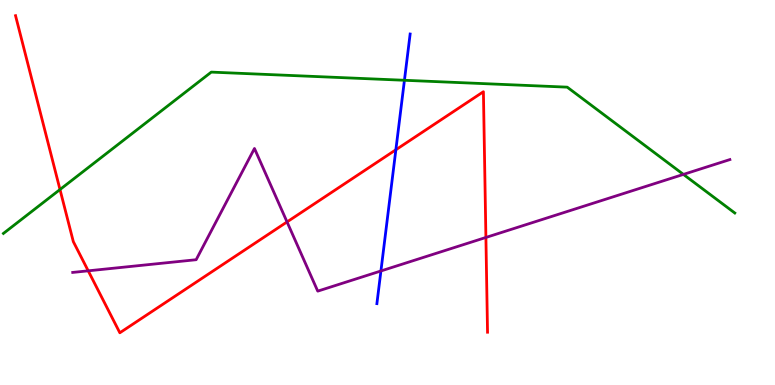[{'lines': ['blue', 'red'], 'intersections': [{'x': 5.11, 'y': 6.11}]}, {'lines': ['green', 'red'], 'intersections': [{'x': 0.774, 'y': 5.08}]}, {'lines': ['purple', 'red'], 'intersections': [{'x': 1.14, 'y': 2.97}, {'x': 3.7, 'y': 4.24}, {'x': 6.27, 'y': 3.83}]}, {'lines': ['blue', 'green'], 'intersections': [{'x': 5.22, 'y': 7.91}]}, {'lines': ['blue', 'purple'], 'intersections': [{'x': 4.92, 'y': 2.96}]}, {'lines': ['green', 'purple'], 'intersections': [{'x': 8.82, 'y': 5.47}]}]